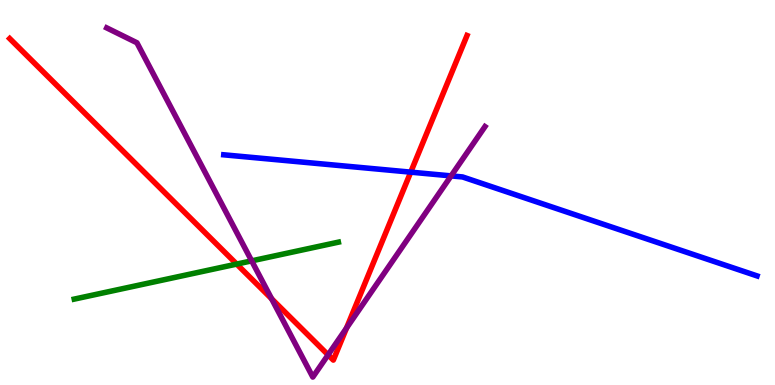[{'lines': ['blue', 'red'], 'intersections': [{'x': 5.3, 'y': 5.53}]}, {'lines': ['green', 'red'], 'intersections': [{'x': 3.05, 'y': 3.14}]}, {'lines': ['purple', 'red'], 'intersections': [{'x': 3.5, 'y': 2.24}, {'x': 4.23, 'y': 0.782}, {'x': 4.47, 'y': 1.48}]}, {'lines': ['blue', 'green'], 'intersections': []}, {'lines': ['blue', 'purple'], 'intersections': [{'x': 5.82, 'y': 5.43}]}, {'lines': ['green', 'purple'], 'intersections': [{'x': 3.25, 'y': 3.22}]}]